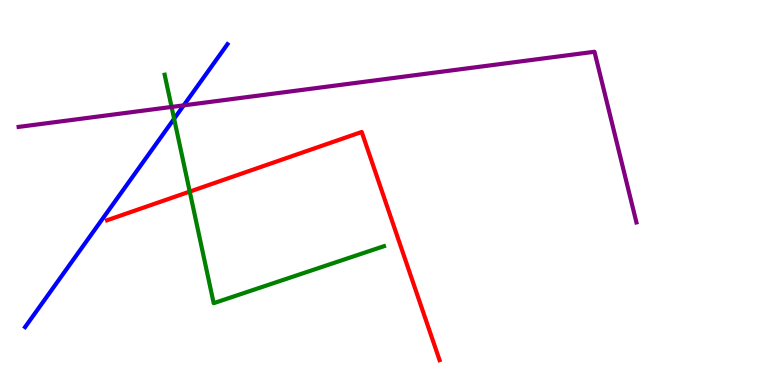[{'lines': ['blue', 'red'], 'intersections': []}, {'lines': ['green', 'red'], 'intersections': [{'x': 2.45, 'y': 5.02}]}, {'lines': ['purple', 'red'], 'intersections': []}, {'lines': ['blue', 'green'], 'intersections': [{'x': 2.25, 'y': 6.91}]}, {'lines': ['blue', 'purple'], 'intersections': [{'x': 2.37, 'y': 7.26}]}, {'lines': ['green', 'purple'], 'intersections': [{'x': 2.21, 'y': 7.22}]}]